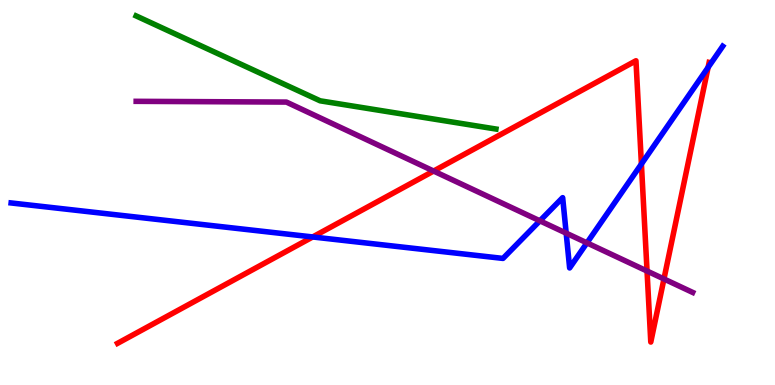[{'lines': ['blue', 'red'], 'intersections': [{'x': 4.03, 'y': 3.85}, {'x': 8.28, 'y': 5.74}, {'x': 9.14, 'y': 8.25}]}, {'lines': ['green', 'red'], 'intersections': []}, {'lines': ['purple', 'red'], 'intersections': [{'x': 5.6, 'y': 5.56}, {'x': 8.35, 'y': 2.96}, {'x': 8.57, 'y': 2.75}]}, {'lines': ['blue', 'green'], 'intersections': []}, {'lines': ['blue', 'purple'], 'intersections': [{'x': 6.97, 'y': 4.26}, {'x': 7.31, 'y': 3.94}, {'x': 7.57, 'y': 3.69}]}, {'lines': ['green', 'purple'], 'intersections': []}]